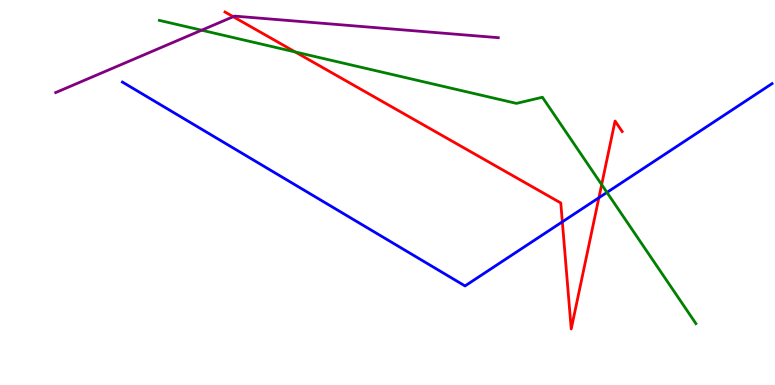[{'lines': ['blue', 'red'], 'intersections': [{'x': 7.26, 'y': 4.24}, {'x': 7.73, 'y': 4.86}]}, {'lines': ['green', 'red'], 'intersections': [{'x': 3.81, 'y': 8.65}, {'x': 7.76, 'y': 5.2}]}, {'lines': ['purple', 'red'], 'intersections': [{'x': 3.01, 'y': 9.57}]}, {'lines': ['blue', 'green'], 'intersections': [{'x': 7.83, 'y': 5.0}]}, {'lines': ['blue', 'purple'], 'intersections': []}, {'lines': ['green', 'purple'], 'intersections': [{'x': 2.6, 'y': 9.22}]}]